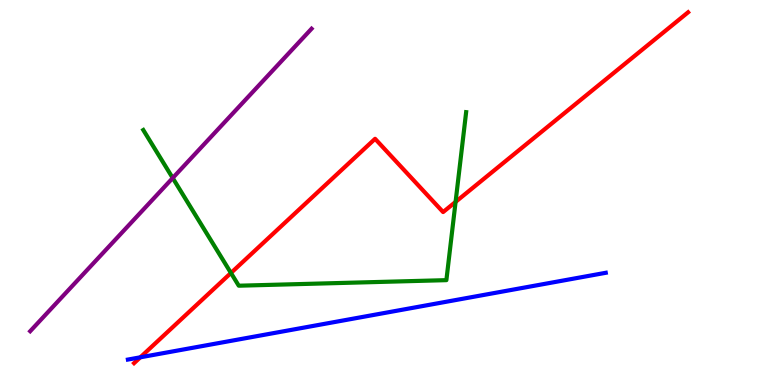[{'lines': ['blue', 'red'], 'intersections': [{'x': 1.81, 'y': 0.719}]}, {'lines': ['green', 'red'], 'intersections': [{'x': 2.98, 'y': 2.91}, {'x': 5.88, 'y': 4.76}]}, {'lines': ['purple', 'red'], 'intersections': []}, {'lines': ['blue', 'green'], 'intersections': []}, {'lines': ['blue', 'purple'], 'intersections': []}, {'lines': ['green', 'purple'], 'intersections': [{'x': 2.23, 'y': 5.38}]}]